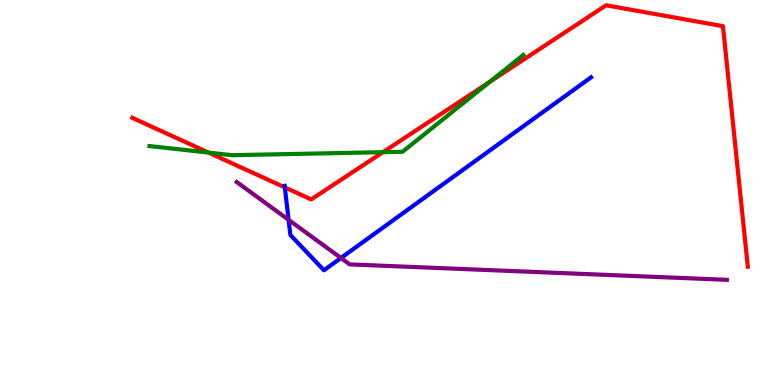[{'lines': ['blue', 'red'], 'intersections': [{'x': 3.68, 'y': 5.13}]}, {'lines': ['green', 'red'], 'intersections': [{'x': 2.69, 'y': 6.04}, {'x': 4.94, 'y': 6.05}, {'x': 6.32, 'y': 7.87}]}, {'lines': ['purple', 'red'], 'intersections': []}, {'lines': ['blue', 'green'], 'intersections': []}, {'lines': ['blue', 'purple'], 'intersections': [{'x': 3.72, 'y': 4.29}, {'x': 4.4, 'y': 3.3}]}, {'lines': ['green', 'purple'], 'intersections': []}]